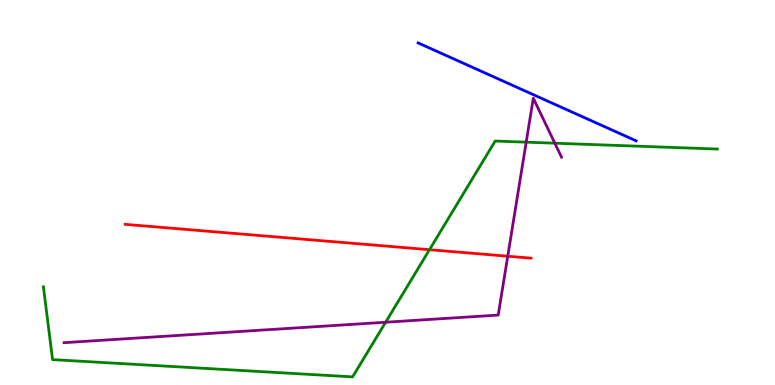[{'lines': ['blue', 'red'], 'intersections': []}, {'lines': ['green', 'red'], 'intersections': [{'x': 5.54, 'y': 3.51}]}, {'lines': ['purple', 'red'], 'intersections': [{'x': 6.55, 'y': 3.34}]}, {'lines': ['blue', 'green'], 'intersections': []}, {'lines': ['blue', 'purple'], 'intersections': []}, {'lines': ['green', 'purple'], 'intersections': [{'x': 4.98, 'y': 1.63}, {'x': 6.79, 'y': 6.31}, {'x': 7.16, 'y': 6.28}]}]